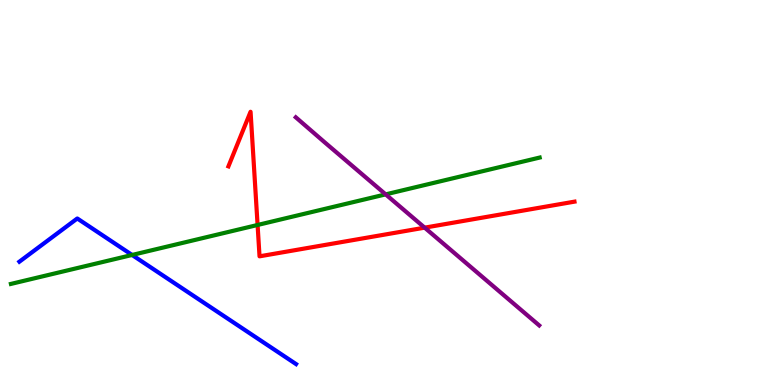[{'lines': ['blue', 'red'], 'intersections': []}, {'lines': ['green', 'red'], 'intersections': [{'x': 3.32, 'y': 4.16}]}, {'lines': ['purple', 'red'], 'intersections': [{'x': 5.48, 'y': 4.09}]}, {'lines': ['blue', 'green'], 'intersections': [{'x': 1.7, 'y': 3.38}]}, {'lines': ['blue', 'purple'], 'intersections': []}, {'lines': ['green', 'purple'], 'intersections': [{'x': 4.98, 'y': 4.95}]}]